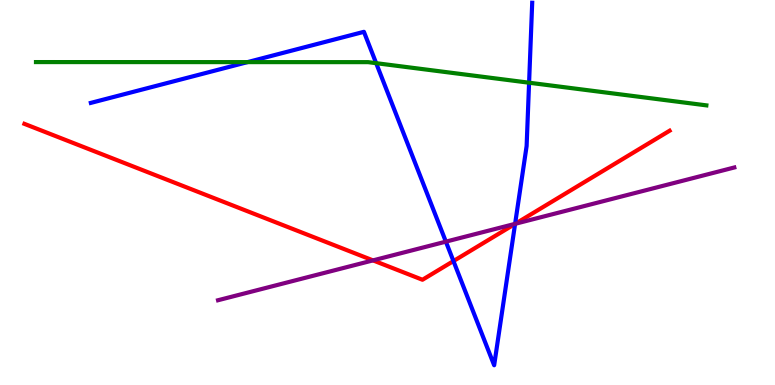[{'lines': ['blue', 'red'], 'intersections': [{'x': 5.85, 'y': 3.22}, {'x': 6.65, 'y': 4.18}]}, {'lines': ['green', 'red'], 'intersections': []}, {'lines': ['purple', 'red'], 'intersections': [{'x': 4.81, 'y': 3.24}, {'x': 6.65, 'y': 4.19}]}, {'lines': ['blue', 'green'], 'intersections': [{'x': 3.19, 'y': 8.39}, {'x': 4.85, 'y': 8.36}, {'x': 6.83, 'y': 7.85}]}, {'lines': ['blue', 'purple'], 'intersections': [{'x': 5.75, 'y': 3.72}, {'x': 6.65, 'y': 4.19}]}, {'lines': ['green', 'purple'], 'intersections': []}]